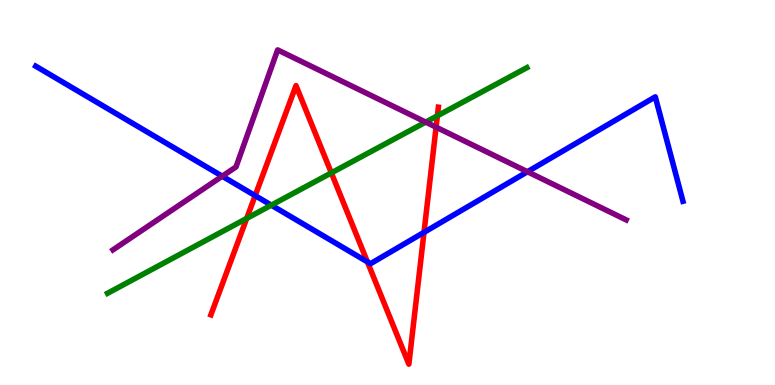[{'lines': ['blue', 'red'], 'intersections': [{'x': 3.29, 'y': 4.92}, {'x': 4.74, 'y': 3.2}, {'x': 5.47, 'y': 3.96}]}, {'lines': ['green', 'red'], 'intersections': [{'x': 3.18, 'y': 4.33}, {'x': 4.28, 'y': 5.51}, {'x': 5.64, 'y': 6.99}]}, {'lines': ['purple', 'red'], 'intersections': [{'x': 5.63, 'y': 6.7}]}, {'lines': ['blue', 'green'], 'intersections': [{'x': 3.5, 'y': 4.67}]}, {'lines': ['blue', 'purple'], 'intersections': [{'x': 2.87, 'y': 5.42}, {'x': 6.81, 'y': 5.54}]}, {'lines': ['green', 'purple'], 'intersections': [{'x': 5.49, 'y': 6.83}]}]